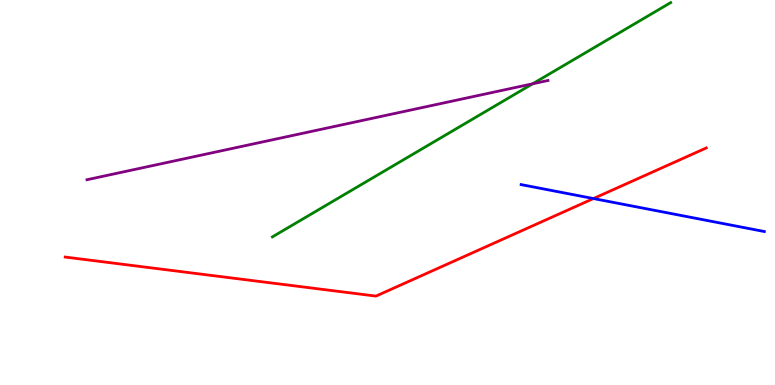[{'lines': ['blue', 'red'], 'intersections': [{'x': 7.66, 'y': 4.84}]}, {'lines': ['green', 'red'], 'intersections': []}, {'lines': ['purple', 'red'], 'intersections': []}, {'lines': ['blue', 'green'], 'intersections': []}, {'lines': ['blue', 'purple'], 'intersections': []}, {'lines': ['green', 'purple'], 'intersections': [{'x': 6.87, 'y': 7.82}]}]